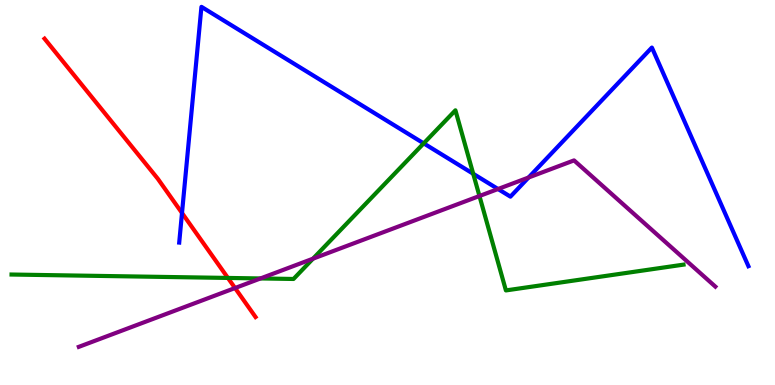[{'lines': ['blue', 'red'], 'intersections': [{'x': 2.35, 'y': 4.47}]}, {'lines': ['green', 'red'], 'intersections': [{'x': 2.94, 'y': 2.78}]}, {'lines': ['purple', 'red'], 'intersections': [{'x': 3.03, 'y': 2.52}]}, {'lines': ['blue', 'green'], 'intersections': [{'x': 5.47, 'y': 6.28}, {'x': 6.11, 'y': 5.49}]}, {'lines': ['blue', 'purple'], 'intersections': [{'x': 6.43, 'y': 5.09}, {'x': 6.82, 'y': 5.39}]}, {'lines': ['green', 'purple'], 'intersections': [{'x': 3.36, 'y': 2.77}, {'x': 4.04, 'y': 3.28}, {'x': 6.19, 'y': 4.91}]}]